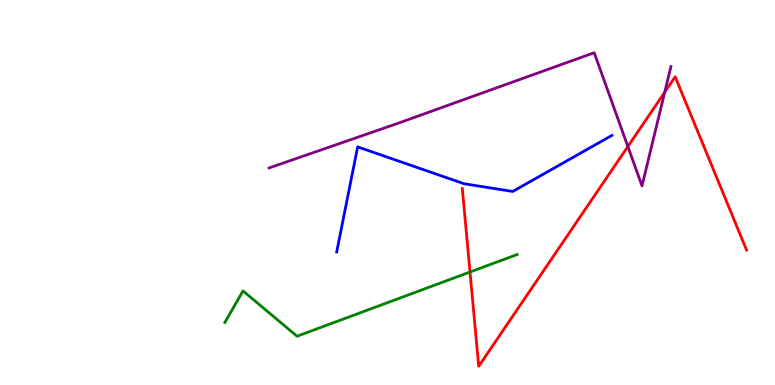[{'lines': ['blue', 'red'], 'intersections': []}, {'lines': ['green', 'red'], 'intersections': [{'x': 6.06, 'y': 2.93}]}, {'lines': ['purple', 'red'], 'intersections': [{'x': 8.1, 'y': 6.19}, {'x': 8.58, 'y': 7.6}]}, {'lines': ['blue', 'green'], 'intersections': []}, {'lines': ['blue', 'purple'], 'intersections': []}, {'lines': ['green', 'purple'], 'intersections': []}]